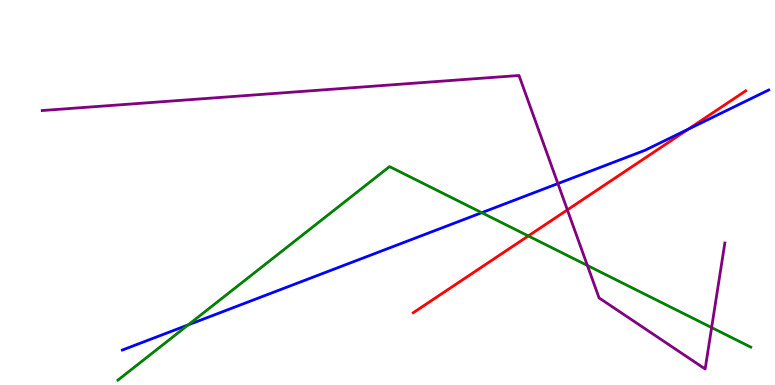[{'lines': ['blue', 'red'], 'intersections': [{'x': 8.88, 'y': 6.64}]}, {'lines': ['green', 'red'], 'intersections': [{'x': 6.82, 'y': 3.87}]}, {'lines': ['purple', 'red'], 'intersections': [{'x': 7.32, 'y': 4.55}]}, {'lines': ['blue', 'green'], 'intersections': [{'x': 2.43, 'y': 1.56}, {'x': 6.22, 'y': 4.48}]}, {'lines': ['blue', 'purple'], 'intersections': [{'x': 7.2, 'y': 5.23}]}, {'lines': ['green', 'purple'], 'intersections': [{'x': 7.58, 'y': 3.1}, {'x': 9.18, 'y': 1.49}]}]